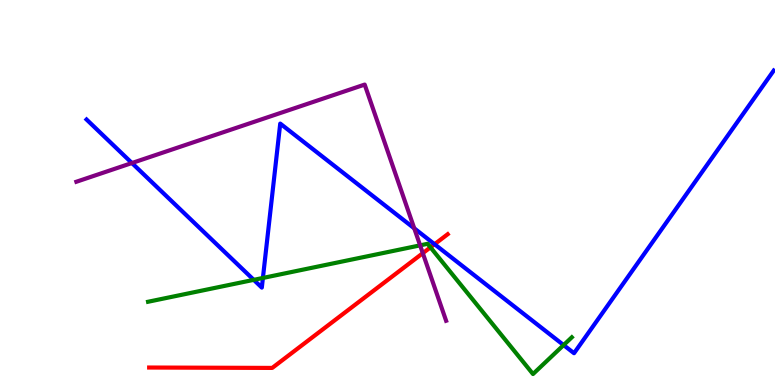[{'lines': ['blue', 'red'], 'intersections': [{'x': 5.61, 'y': 3.66}]}, {'lines': ['green', 'red'], 'intersections': [{'x': 5.55, 'y': 3.58}]}, {'lines': ['purple', 'red'], 'intersections': [{'x': 5.46, 'y': 3.42}]}, {'lines': ['blue', 'green'], 'intersections': [{'x': 3.27, 'y': 2.73}, {'x': 3.39, 'y': 2.78}, {'x': 7.27, 'y': 1.04}]}, {'lines': ['blue', 'purple'], 'intersections': [{'x': 1.7, 'y': 5.77}, {'x': 5.35, 'y': 4.07}]}, {'lines': ['green', 'purple'], 'intersections': [{'x': 5.42, 'y': 3.63}]}]